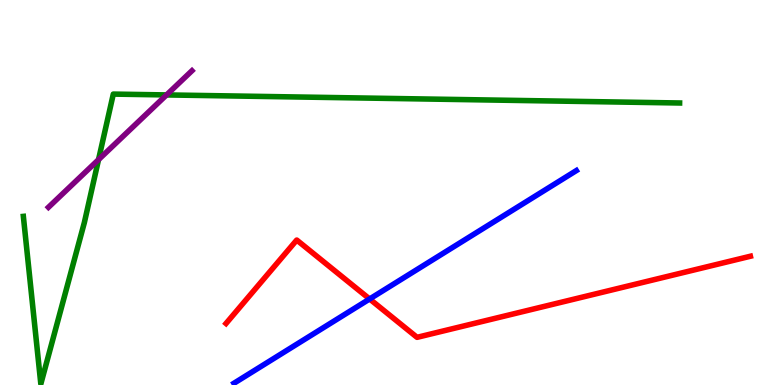[{'lines': ['blue', 'red'], 'intersections': [{'x': 4.77, 'y': 2.23}]}, {'lines': ['green', 'red'], 'intersections': []}, {'lines': ['purple', 'red'], 'intersections': []}, {'lines': ['blue', 'green'], 'intersections': []}, {'lines': ['blue', 'purple'], 'intersections': []}, {'lines': ['green', 'purple'], 'intersections': [{'x': 1.27, 'y': 5.85}, {'x': 2.15, 'y': 7.53}]}]